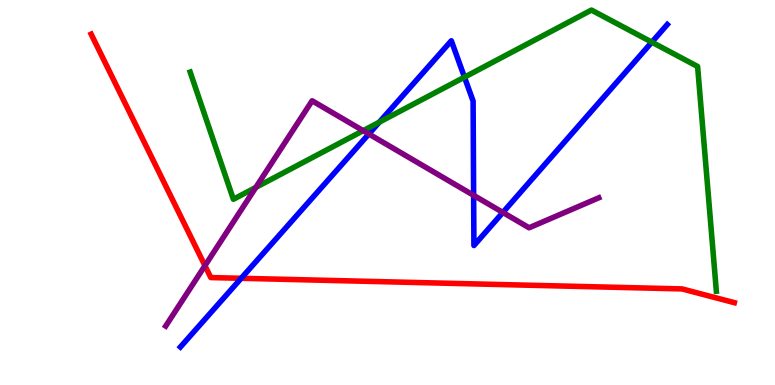[{'lines': ['blue', 'red'], 'intersections': [{'x': 3.11, 'y': 2.77}]}, {'lines': ['green', 'red'], 'intersections': []}, {'lines': ['purple', 'red'], 'intersections': [{'x': 2.64, 'y': 3.1}]}, {'lines': ['blue', 'green'], 'intersections': [{'x': 4.89, 'y': 6.83}, {'x': 5.99, 'y': 8.0}, {'x': 8.41, 'y': 8.9}]}, {'lines': ['blue', 'purple'], 'intersections': [{'x': 4.76, 'y': 6.52}, {'x': 6.11, 'y': 4.93}, {'x': 6.49, 'y': 4.48}]}, {'lines': ['green', 'purple'], 'intersections': [{'x': 3.3, 'y': 5.13}, {'x': 4.69, 'y': 6.61}]}]